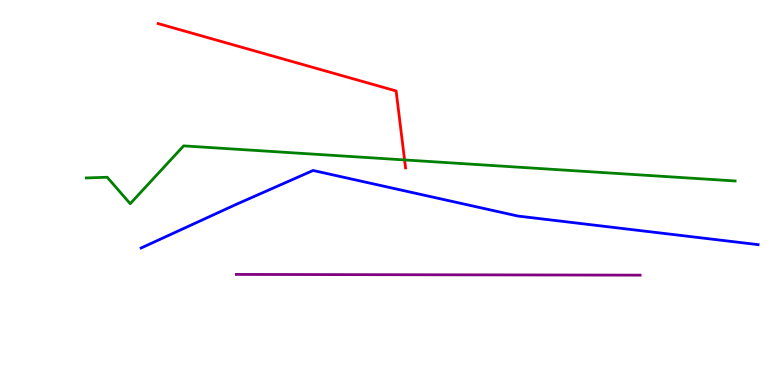[{'lines': ['blue', 'red'], 'intersections': []}, {'lines': ['green', 'red'], 'intersections': [{'x': 5.22, 'y': 5.85}]}, {'lines': ['purple', 'red'], 'intersections': []}, {'lines': ['blue', 'green'], 'intersections': []}, {'lines': ['blue', 'purple'], 'intersections': []}, {'lines': ['green', 'purple'], 'intersections': []}]